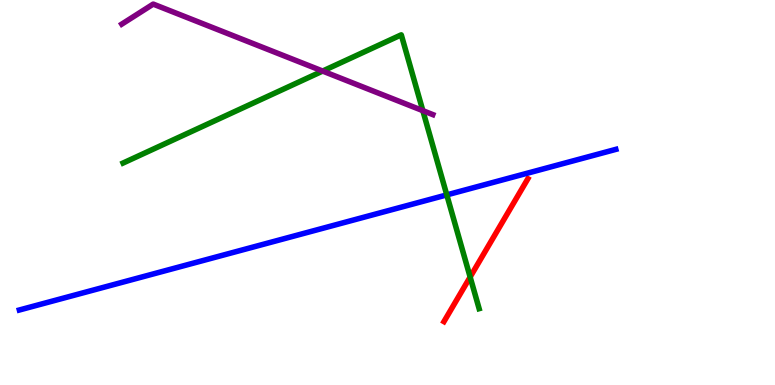[{'lines': ['blue', 'red'], 'intersections': []}, {'lines': ['green', 'red'], 'intersections': [{'x': 6.07, 'y': 2.8}]}, {'lines': ['purple', 'red'], 'intersections': []}, {'lines': ['blue', 'green'], 'intersections': [{'x': 5.77, 'y': 4.94}]}, {'lines': ['blue', 'purple'], 'intersections': []}, {'lines': ['green', 'purple'], 'intersections': [{'x': 4.16, 'y': 8.15}, {'x': 5.46, 'y': 7.13}]}]